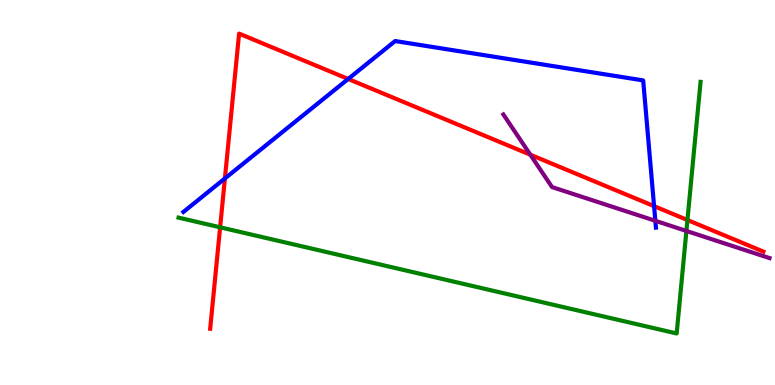[{'lines': ['blue', 'red'], 'intersections': [{'x': 2.9, 'y': 5.36}, {'x': 4.49, 'y': 7.95}, {'x': 8.44, 'y': 4.65}]}, {'lines': ['green', 'red'], 'intersections': [{'x': 2.84, 'y': 4.1}, {'x': 8.87, 'y': 4.29}]}, {'lines': ['purple', 'red'], 'intersections': [{'x': 6.84, 'y': 5.98}]}, {'lines': ['blue', 'green'], 'intersections': []}, {'lines': ['blue', 'purple'], 'intersections': [{'x': 8.46, 'y': 4.26}]}, {'lines': ['green', 'purple'], 'intersections': [{'x': 8.86, 'y': 4.0}]}]